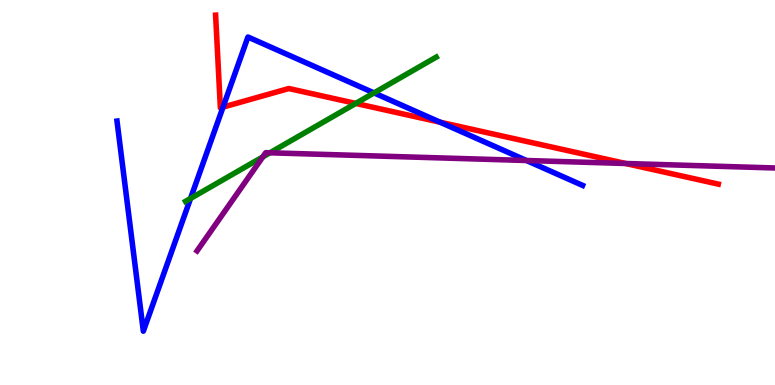[{'lines': ['blue', 'red'], 'intersections': [{'x': 2.88, 'y': 7.22}, {'x': 5.68, 'y': 6.83}]}, {'lines': ['green', 'red'], 'intersections': [{'x': 4.59, 'y': 7.31}]}, {'lines': ['purple', 'red'], 'intersections': [{'x': 8.07, 'y': 5.75}]}, {'lines': ['blue', 'green'], 'intersections': [{'x': 2.46, 'y': 4.84}, {'x': 4.83, 'y': 7.59}]}, {'lines': ['blue', 'purple'], 'intersections': [{'x': 6.79, 'y': 5.83}]}, {'lines': ['green', 'purple'], 'intersections': [{'x': 3.39, 'y': 5.93}, {'x': 3.48, 'y': 6.03}]}]